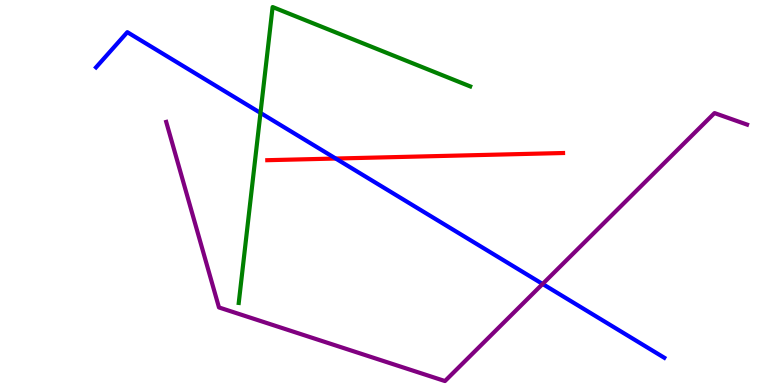[{'lines': ['blue', 'red'], 'intersections': [{'x': 4.33, 'y': 5.88}]}, {'lines': ['green', 'red'], 'intersections': []}, {'lines': ['purple', 'red'], 'intersections': []}, {'lines': ['blue', 'green'], 'intersections': [{'x': 3.36, 'y': 7.07}]}, {'lines': ['blue', 'purple'], 'intersections': [{'x': 7.0, 'y': 2.62}]}, {'lines': ['green', 'purple'], 'intersections': []}]